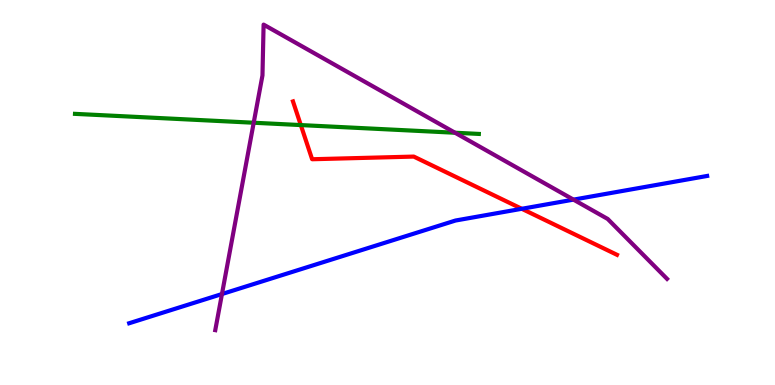[{'lines': ['blue', 'red'], 'intersections': [{'x': 6.73, 'y': 4.58}]}, {'lines': ['green', 'red'], 'intersections': [{'x': 3.88, 'y': 6.75}]}, {'lines': ['purple', 'red'], 'intersections': []}, {'lines': ['blue', 'green'], 'intersections': []}, {'lines': ['blue', 'purple'], 'intersections': [{'x': 2.86, 'y': 2.36}, {'x': 7.4, 'y': 4.81}]}, {'lines': ['green', 'purple'], 'intersections': [{'x': 3.27, 'y': 6.81}, {'x': 5.87, 'y': 6.55}]}]